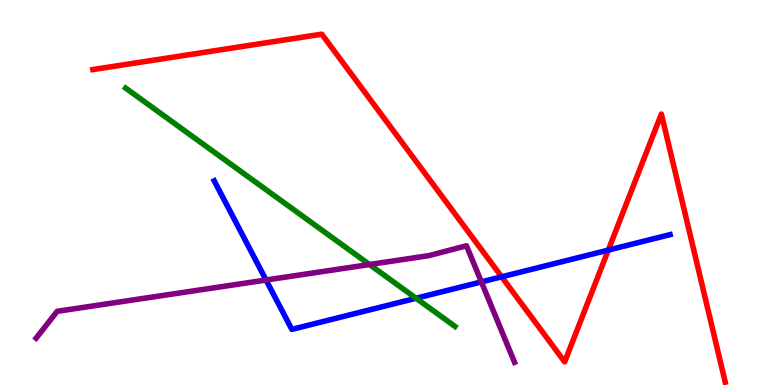[{'lines': ['blue', 'red'], 'intersections': [{'x': 6.47, 'y': 2.81}, {'x': 7.85, 'y': 3.5}]}, {'lines': ['green', 'red'], 'intersections': []}, {'lines': ['purple', 'red'], 'intersections': []}, {'lines': ['blue', 'green'], 'intersections': [{'x': 5.37, 'y': 2.25}]}, {'lines': ['blue', 'purple'], 'intersections': [{'x': 3.43, 'y': 2.73}, {'x': 6.21, 'y': 2.68}]}, {'lines': ['green', 'purple'], 'intersections': [{'x': 4.77, 'y': 3.13}]}]